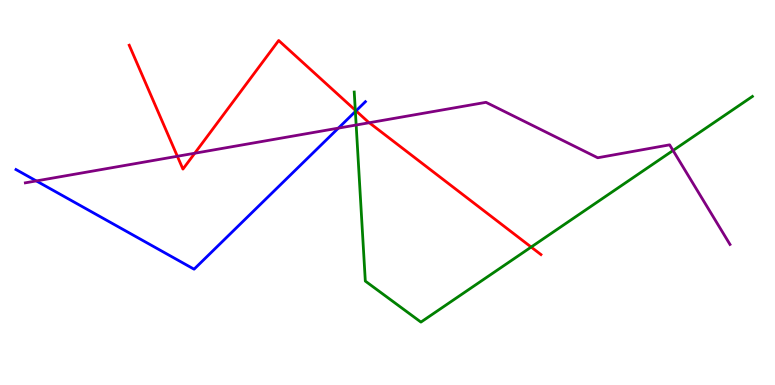[{'lines': ['blue', 'red'], 'intersections': [{'x': 4.59, 'y': 7.12}]}, {'lines': ['green', 'red'], 'intersections': [{'x': 4.58, 'y': 7.14}, {'x': 6.85, 'y': 3.58}]}, {'lines': ['purple', 'red'], 'intersections': [{'x': 2.29, 'y': 5.94}, {'x': 2.51, 'y': 6.02}, {'x': 4.76, 'y': 6.81}]}, {'lines': ['blue', 'green'], 'intersections': [{'x': 4.59, 'y': 7.1}]}, {'lines': ['blue', 'purple'], 'intersections': [{'x': 0.469, 'y': 5.3}, {'x': 4.37, 'y': 6.67}]}, {'lines': ['green', 'purple'], 'intersections': [{'x': 4.6, 'y': 6.75}, {'x': 8.68, 'y': 6.09}]}]